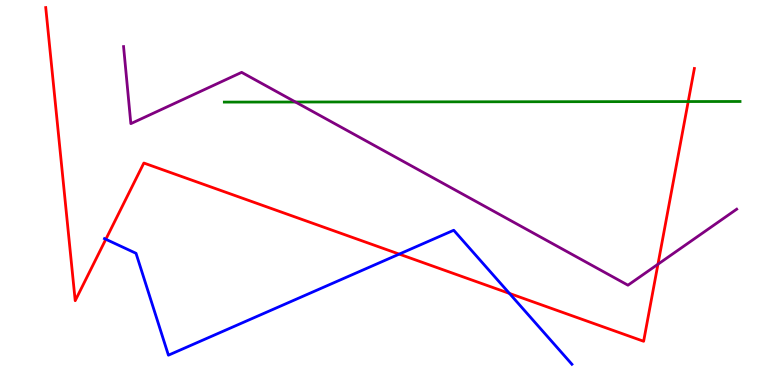[{'lines': ['blue', 'red'], 'intersections': [{'x': 1.37, 'y': 3.79}, {'x': 5.15, 'y': 3.4}, {'x': 6.57, 'y': 2.38}]}, {'lines': ['green', 'red'], 'intersections': [{'x': 8.88, 'y': 7.36}]}, {'lines': ['purple', 'red'], 'intersections': [{'x': 8.49, 'y': 3.14}]}, {'lines': ['blue', 'green'], 'intersections': []}, {'lines': ['blue', 'purple'], 'intersections': []}, {'lines': ['green', 'purple'], 'intersections': [{'x': 3.81, 'y': 7.35}]}]